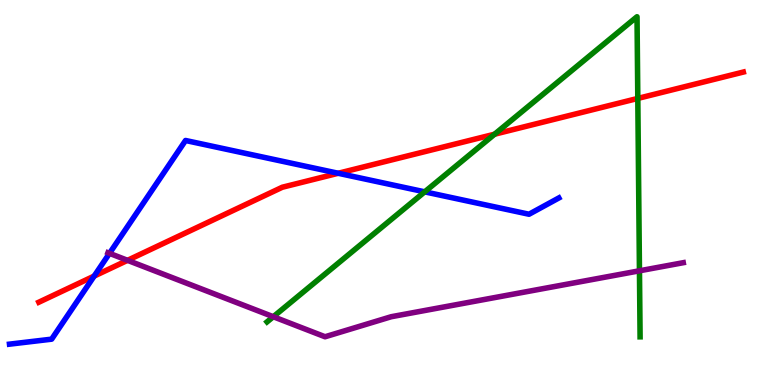[{'lines': ['blue', 'red'], 'intersections': [{'x': 1.22, 'y': 2.83}, {'x': 4.36, 'y': 5.5}]}, {'lines': ['green', 'red'], 'intersections': [{'x': 6.38, 'y': 6.51}, {'x': 8.23, 'y': 7.44}]}, {'lines': ['purple', 'red'], 'intersections': [{'x': 1.65, 'y': 3.24}]}, {'lines': ['blue', 'green'], 'intersections': [{'x': 5.48, 'y': 5.02}]}, {'lines': ['blue', 'purple'], 'intersections': [{'x': 1.41, 'y': 3.42}]}, {'lines': ['green', 'purple'], 'intersections': [{'x': 3.53, 'y': 1.77}, {'x': 8.25, 'y': 2.97}]}]